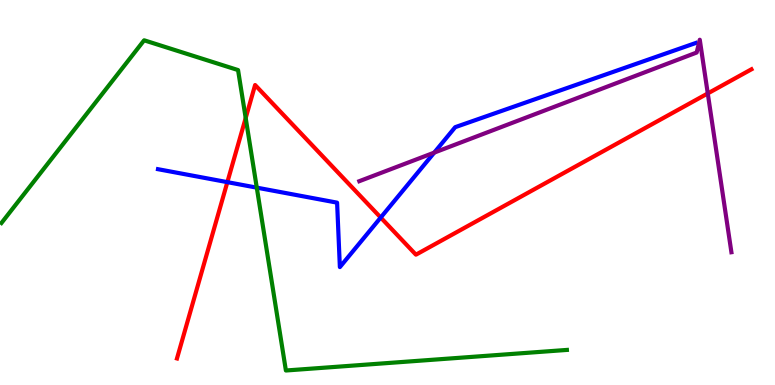[{'lines': ['blue', 'red'], 'intersections': [{'x': 2.93, 'y': 5.27}, {'x': 4.91, 'y': 4.35}]}, {'lines': ['green', 'red'], 'intersections': [{'x': 3.17, 'y': 6.93}]}, {'lines': ['purple', 'red'], 'intersections': [{'x': 9.13, 'y': 7.57}]}, {'lines': ['blue', 'green'], 'intersections': [{'x': 3.31, 'y': 5.13}]}, {'lines': ['blue', 'purple'], 'intersections': [{'x': 5.6, 'y': 6.04}]}, {'lines': ['green', 'purple'], 'intersections': []}]